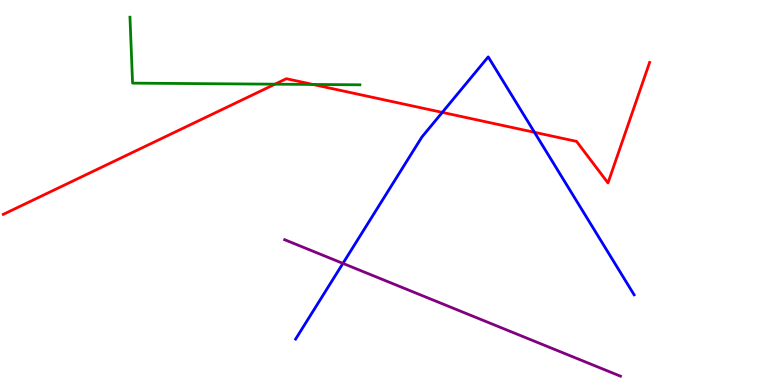[{'lines': ['blue', 'red'], 'intersections': [{'x': 5.71, 'y': 7.08}, {'x': 6.9, 'y': 6.56}]}, {'lines': ['green', 'red'], 'intersections': [{'x': 3.55, 'y': 7.81}, {'x': 4.04, 'y': 7.81}]}, {'lines': ['purple', 'red'], 'intersections': []}, {'lines': ['blue', 'green'], 'intersections': []}, {'lines': ['blue', 'purple'], 'intersections': [{'x': 4.42, 'y': 3.16}]}, {'lines': ['green', 'purple'], 'intersections': []}]